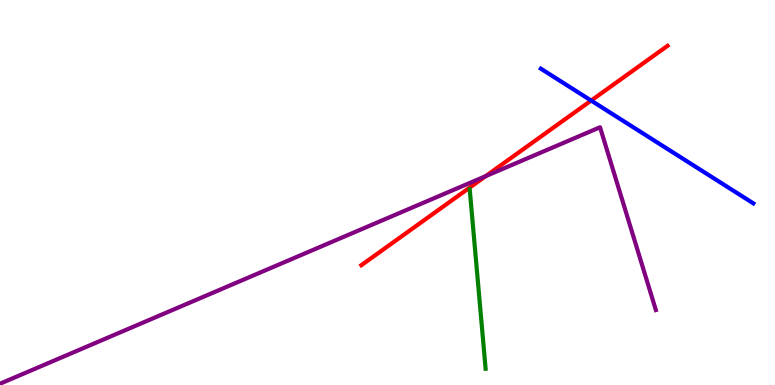[{'lines': ['blue', 'red'], 'intersections': [{'x': 7.63, 'y': 7.39}]}, {'lines': ['green', 'red'], 'intersections': []}, {'lines': ['purple', 'red'], 'intersections': [{'x': 6.27, 'y': 5.42}]}, {'lines': ['blue', 'green'], 'intersections': []}, {'lines': ['blue', 'purple'], 'intersections': []}, {'lines': ['green', 'purple'], 'intersections': []}]